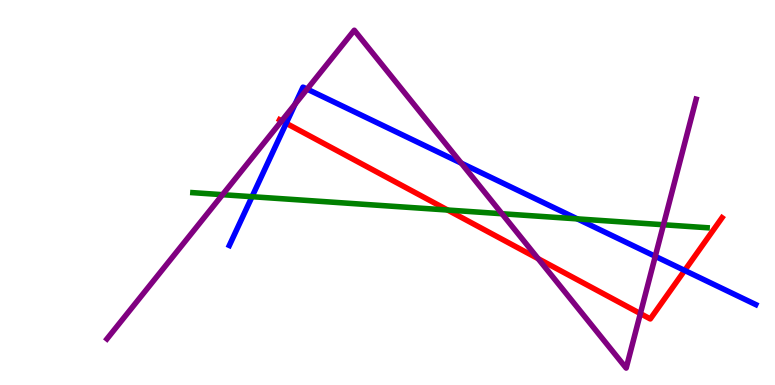[{'lines': ['blue', 'red'], 'intersections': [{'x': 3.69, 'y': 6.8}, {'x': 8.83, 'y': 2.98}]}, {'lines': ['green', 'red'], 'intersections': [{'x': 5.78, 'y': 4.54}]}, {'lines': ['purple', 'red'], 'intersections': [{'x': 3.63, 'y': 6.86}, {'x': 6.94, 'y': 3.28}, {'x': 8.26, 'y': 1.85}]}, {'lines': ['blue', 'green'], 'intersections': [{'x': 3.25, 'y': 4.89}, {'x': 7.45, 'y': 4.31}]}, {'lines': ['blue', 'purple'], 'intersections': [{'x': 3.81, 'y': 7.3}, {'x': 3.96, 'y': 7.69}, {'x': 5.95, 'y': 5.76}, {'x': 8.46, 'y': 3.34}]}, {'lines': ['green', 'purple'], 'intersections': [{'x': 2.87, 'y': 4.94}, {'x': 6.48, 'y': 4.45}, {'x': 8.56, 'y': 4.16}]}]